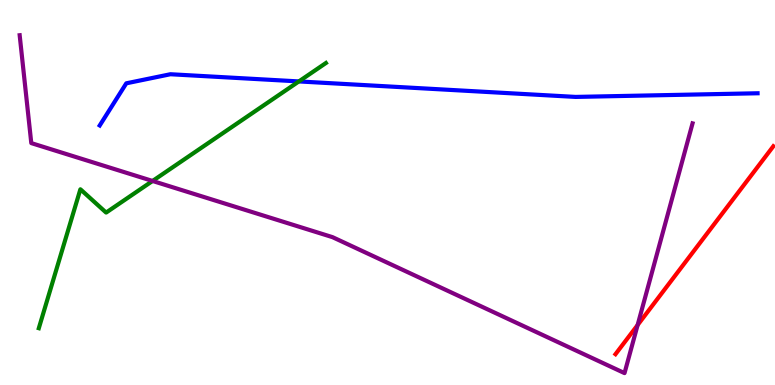[{'lines': ['blue', 'red'], 'intersections': []}, {'lines': ['green', 'red'], 'intersections': []}, {'lines': ['purple', 'red'], 'intersections': [{'x': 8.23, 'y': 1.56}]}, {'lines': ['blue', 'green'], 'intersections': [{'x': 3.86, 'y': 7.89}]}, {'lines': ['blue', 'purple'], 'intersections': []}, {'lines': ['green', 'purple'], 'intersections': [{'x': 1.97, 'y': 5.3}]}]